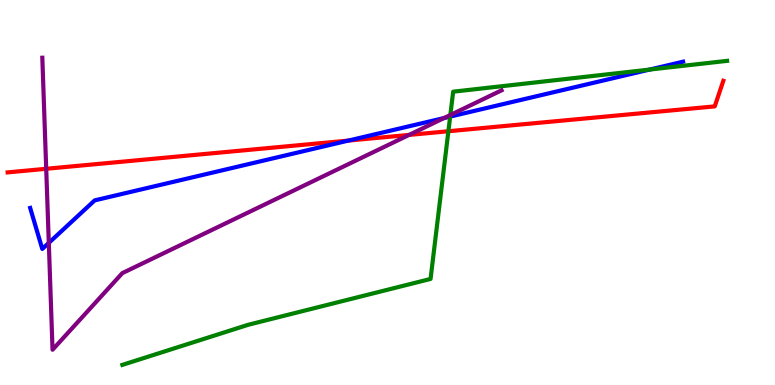[{'lines': ['blue', 'red'], 'intersections': [{'x': 4.5, 'y': 6.35}]}, {'lines': ['green', 'red'], 'intersections': [{'x': 5.79, 'y': 6.59}]}, {'lines': ['purple', 'red'], 'intersections': [{'x': 0.596, 'y': 5.62}, {'x': 5.28, 'y': 6.5}]}, {'lines': ['blue', 'green'], 'intersections': [{'x': 5.81, 'y': 6.97}, {'x': 8.38, 'y': 8.19}]}, {'lines': ['blue', 'purple'], 'intersections': [{'x': 0.63, 'y': 3.69}, {'x': 5.73, 'y': 6.93}]}, {'lines': ['green', 'purple'], 'intersections': [{'x': 5.81, 'y': 7.01}]}]